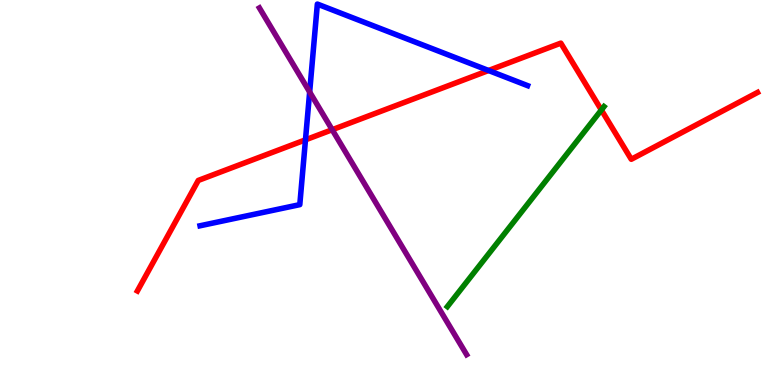[{'lines': ['blue', 'red'], 'intersections': [{'x': 3.94, 'y': 6.37}, {'x': 6.3, 'y': 8.17}]}, {'lines': ['green', 'red'], 'intersections': [{'x': 7.76, 'y': 7.14}]}, {'lines': ['purple', 'red'], 'intersections': [{'x': 4.29, 'y': 6.63}]}, {'lines': ['blue', 'green'], 'intersections': []}, {'lines': ['blue', 'purple'], 'intersections': [{'x': 4.0, 'y': 7.61}]}, {'lines': ['green', 'purple'], 'intersections': []}]